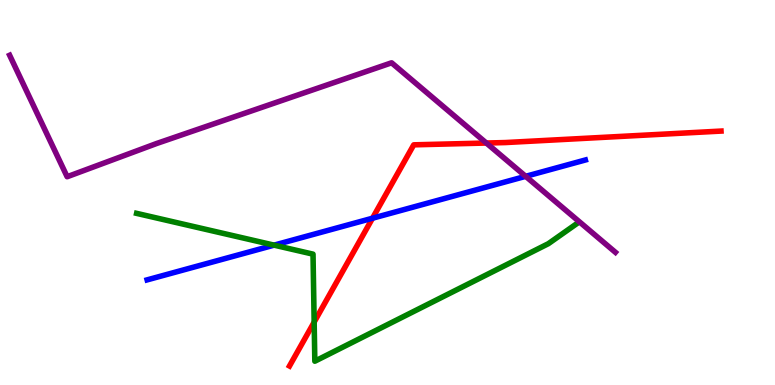[{'lines': ['blue', 'red'], 'intersections': [{'x': 4.81, 'y': 4.33}]}, {'lines': ['green', 'red'], 'intersections': [{'x': 4.05, 'y': 1.63}]}, {'lines': ['purple', 'red'], 'intersections': [{'x': 6.28, 'y': 6.28}]}, {'lines': ['blue', 'green'], 'intersections': [{'x': 3.54, 'y': 3.63}]}, {'lines': ['blue', 'purple'], 'intersections': [{'x': 6.78, 'y': 5.42}]}, {'lines': ['green', 'purple'], 'intersections': []}]